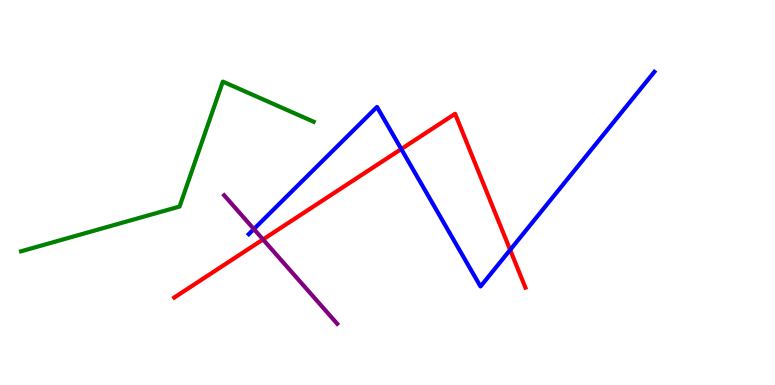[{'lines': ['blue', 'red'], 'intersections': [{'x': 5.18, 'y': 6.13}, {'x': 6.58, 'y': 3.51}]}, {'lines': ['green', 'red'], 'intersections': []}, {'lines': ['purple', 'red'], 'intersections': [{'x': 3.39, 'y': 3.78}]}, {'lines': ['blue', 'green'], 'intersections': []}, {'lines': ['blue', 'purple'], 'intersections': [{'x': 3.28, 'y': 4.05}]}, {'lines': ['green', 'purple'], 'intersections': []}]